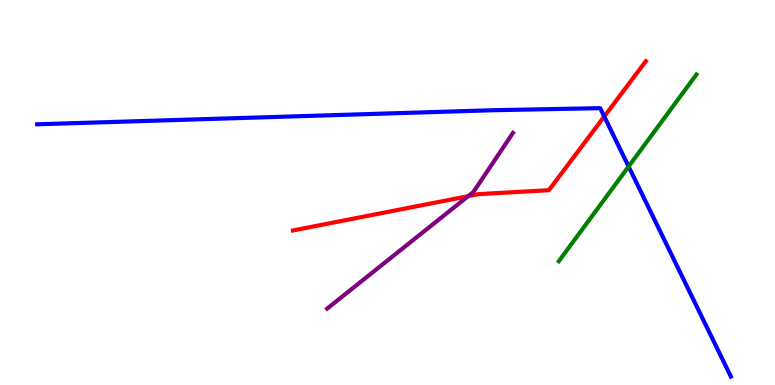[{'lines': ['blue', 'red'], 'intersections': [{'x': 7.8, 'y': 6.97}]}, {'lines': ['green', 'red'], 'intersections': []}, {'lines': ['purple', 'red'], 'intersections': [{'x': 6.04, 'y': 4.9}]}, {'lines': ['blue', 'green'], 'intersections': [{'x': 8.11, 'y': 5.67}]}, {'lines': ['blue', 'purple'], 'intersections': []}, {'lines': ['green', 'purple'], 'intersections': []}]